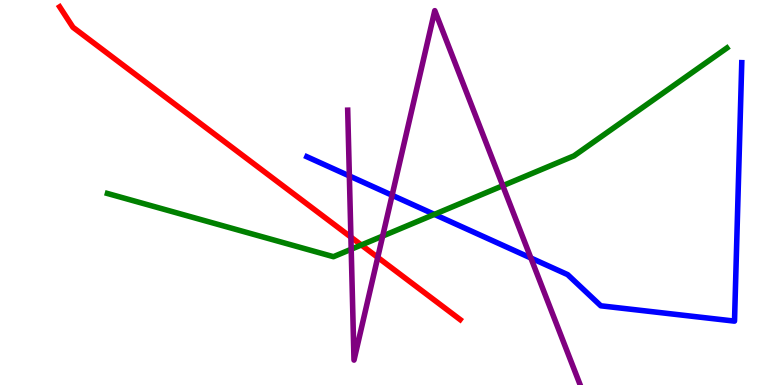[{'lines': ['blue', 'red'], 'intersections': []}, {'lines': ['green', 'red'], 'intersections': [{'x': 4.66, 'y': 3.64}]}, {'lines': ['purple', 'red'], 'intersections': [{'x': 4.53, 'y': 3.84}, {'x': 4.87, 'y': 3.31}]}, {'lines': ['blue', 'green'], 'intersections': [{'x': 5.6, 'y': 4.43}]}, {'lines': ['blue', 'purple'], 'intersections': [{'x': 4.51, 'y': 5.43}, {'x': 5.06, 'y': 4.93}, {'x': 6.85, 'y': 3.3}]}, {'lines': ['green', 'purple'], 'intersections': [{'x': 4.53, 'y': 3.53}, {'x': 4.94, 'y': 3.87}, {'x': 6.49, 'y': 5.18}]}]